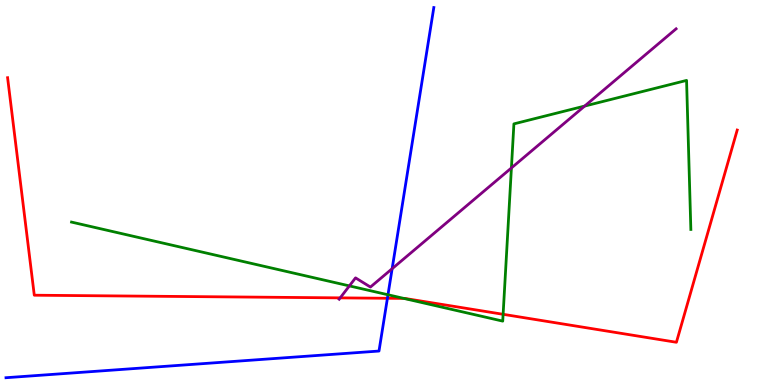[{'lines': ['blue', 'red'], 'intersections': [{'x': 5.0, 'y': 2.25}]}, {'lines': ['green', 'red'], 'intersections': [{'x': 5.21, 'y': 2.25}, {'x': 6.49, 'y': 1.84}]}, {'lines': ['purple', 'red'], 'intersections': [{'x': 4.39, 'y': 2.26}]}, {'lines': ['blue', 'green'], 'intersections': [{'x': 5.01, 'y': 2.34}]}, {'lines': ['blue', 'purple'], 'intersections': [{'x': 5.06, 'y': 3.02}]}, {'lines': ['green', 'purple'], 'intersections': [{'x': 4.51, 'y': 2.57}, {'x': 6.6, 'y': 5.64}, {'x': 7.54, 'y': 7.25}]}]